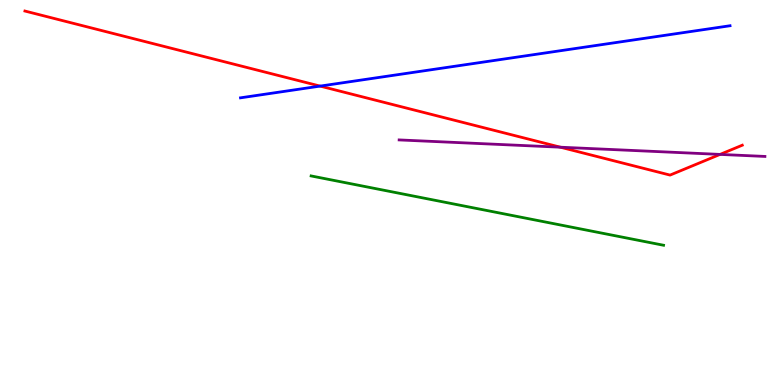[{'lines': ['blue', 'red'], 'intersections': [{'x': 4.13, 'y': 7.76}]}, {'lines': ['green', 'red'], 'intersections': []}, {'lines': ['purple', 'red'], 'intersections': [{'x': 7.23, 'y': 6.18}, {'x': 9.29, 'y': 5.99}]}, {'lines': ['blue', 'green'], 'intersections': []}, {'lines': ['blue', 'purple'], 'intersections': []}, {'lines': ['green', 'purple'], 'intersections': []}]